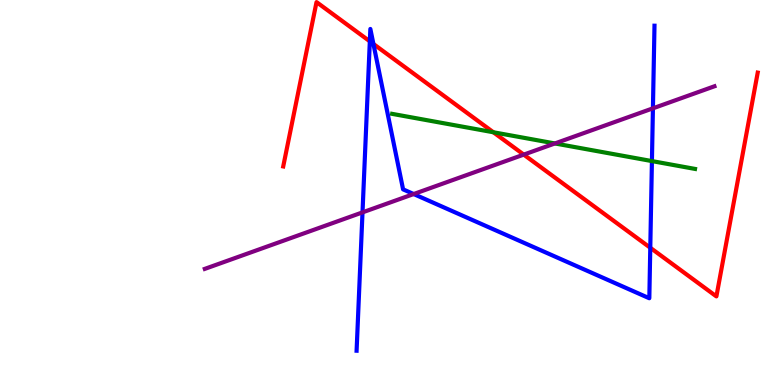[{'lines': ['blue', 'red'], 'intersections': [{'x': 4.77, 'y': 8.93}, {'x': 4.82, 'y': 8.86}, {'x': 8.39, 'y': 3.56}]}, {'lines': ['green', 'red'], 'intersections': [{'x': 6.37, 'y': 6.56}]}, {'lines': ['purple', 'red'], 'intersections': [{'x': 6.76, 'y': 5.98}]}, {'lines': ['blue', 'green'], 'intersections': [{'x': 8.41, 'y': 5.82}]}, {'lines': ['blue', 'purple'], 'intersections': [{'x': 4.68, 'y': 4.48}, {'x': 5.34, 'y': 4.96}, {'x': 8.42, 'y': 7.19}]}, {'lines': ['green', 'purple'], 'intersections': [{'x': 7.16, 'y': 6.27}]}]